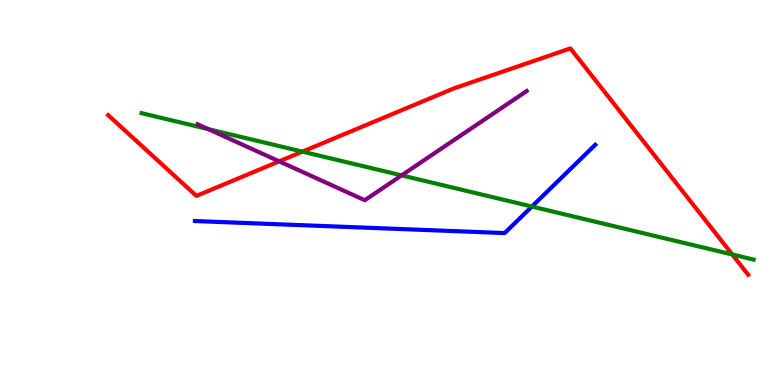[{'lines': ['blue', 'red'], 'intersections': []}, {'lines': ['green', 'red'], 'intersections': [{'x': 3.9, 'y': 6.06}, {'x': 9.45, 'y': 3.39}]}, {'lines': ['purple', 'red'], 'intersections': [{'x': 3.6, 'y': 5.81}]}, {'lines': ['blue', 'green'], 'intersections': [{'x': 6.86, 'y': 4.64}]}, {'lines': ['blue', 'purple'], 'intersections': []}, {'lines': ['green', 'purple'], 'intersections': [{'x': 2.69, 'y': 6.65}, {'x': 5.18, 'y': 5.44}]}]